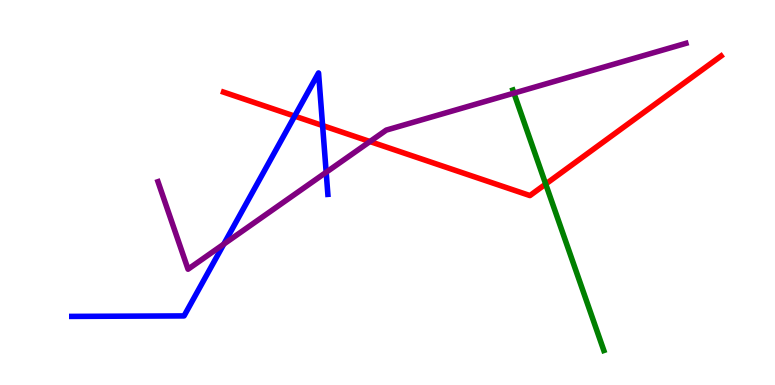[{'lines': ['blue', 'red'], 'intersections': [{'x': 3.8, 'y': 6.98}, {'x': 4.16, 'y': 6.74}]}, {'lines': ['green', 'red'], 'intersections': [{'x': 7.04, 'y': 5.22}]}, {'lines': ['purple', 'red'], 'intersections': [{'x': 4.77, 'y': 6.32}]}, {'lines': ['blue', 'green'], 'intersections': []}, {'lines': ['blue', 'purple'], 'intersections': [{'x': 2.89, 'y': 3.66}, {'x': 4.21, 'y': 5.53}]}, {'lines': ['green', 'purple'], 'intersections': [{'x': 6.63, 'y': 7.58}]}]